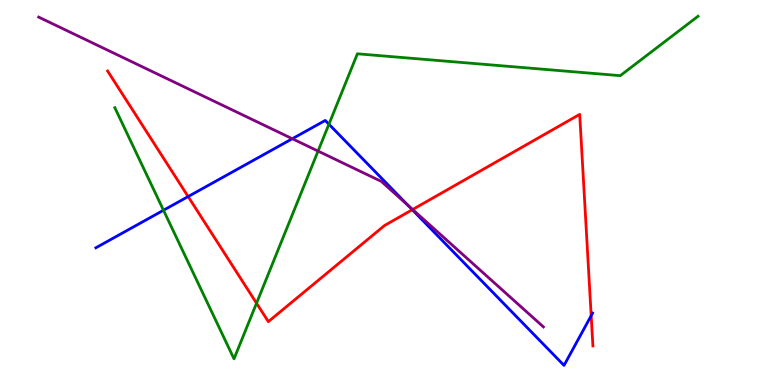[{'lines': ['blue', 'red'], 'intersections': [{'x': 2.43, 'y': 4.89}, {'x': 5.32, 'y': 4.55}, {'x': 7.63, 'y': 1.8}]}, {'lines': ['green', 'red'], 'intersections': [{'x': 3.31, 'y': 2.12}]}, {'lines': ['purple', 'red'], 'intersections': [{'x': 5.32, 'y': 4.56}]}, {'lines': ['blue', 'green'], 'intersections': [{'x': 2.11, 'y': 4.54}, {'x': 4.24, 'y': 6.77}]}, {'lines': ['blue', 'purple'], 'intersections': [{'x': 3.77, 'y': 6.4}, {'x': 5.27, 'y': 4.66}]}, {'lines': ['green', 'purple'], 'intersections': [{'x': 4.1, 'y': 6.08}]}]